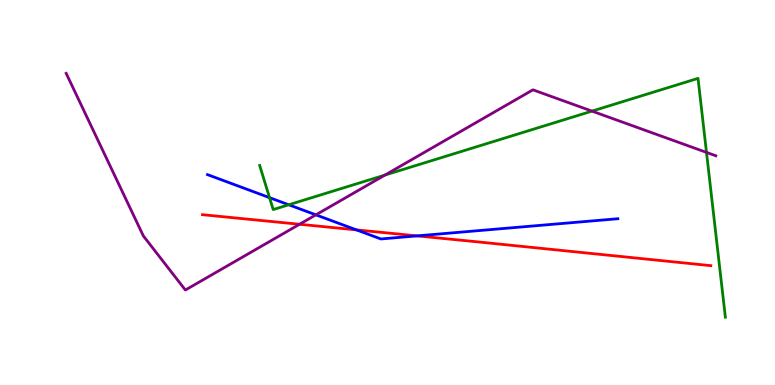[{'lines': ['blue', 'red'], 'intersections': [{'x': 4.6, 'y': 4.03}, {'x': 5.38, 'y': 3.87}]}, {'lines': ['green', 'red'], 'intersections': []}, {'lines': ['purple', 'red'], 'intersections': [{'x': 3.86, 'y': 4.17}]}, {'lines': ['blue', 'green'], 'intersections': [{'x': 3.48, 'y': 4.87}, {'x': 3.73, 'y': 4.68}]}, {'lines': ['blue', 'purple'], 'intersections': [{'x': 4.08, 'y': 4.42}]}, {'lines': ['green', 'purple'], 'intersections': [{'x': 4.97, 'y': 5.45}, {'x': 7.64, 'y': 7.11}, {'x': 9.12, 'y': 6.04}]}]